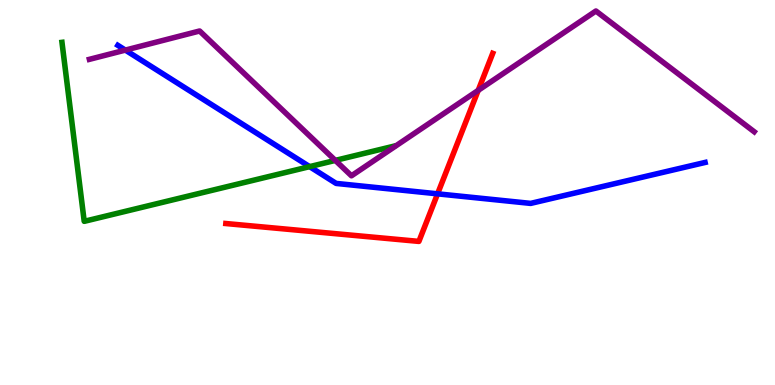[{'lines': ['blue', 'red'], 'intersections': [{'x': 5.65, 'y': 4.97}]}, {'lines': ['green', 'red'], 'intersections': []}, {'lines': ['purple', 'red'], 'intersections': [{'x': 6.17, 'y': 7.65}]}, {'lines': ['blue', 'green'], 'intersections': [{'x': 4.0, 'y': 5.67}]}, {'lines': ['blue', 'purple'], 'intersections': [{'x': 1.62, 'y': 8.7}]}, {'lines': ['green', 'purple'], 'intersections': [{'x': 4.33, 'y': 5.83}]}]